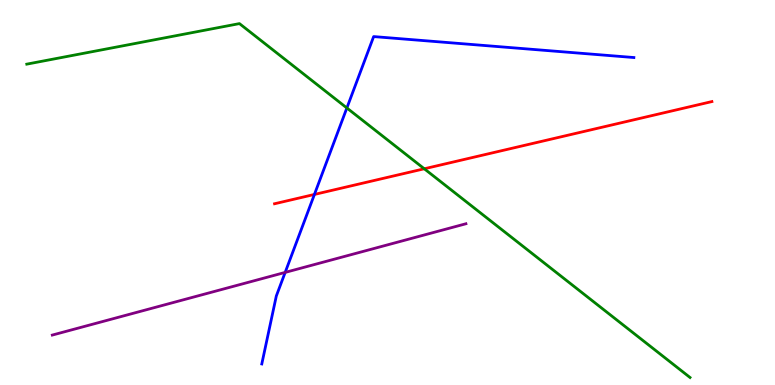[{'lines': ['blue', 'red'], 'intersections': [{'x': 4.06, 'y': 4.95}]}, {'lines': ['green', 'red'], 'intersections': [{'x': 5.47, 'y': 5.62}]}, {'lines': ['purple', 'red'], 'intersections': []}, {'lines': ['blue', 'green'], 'intersections': [{'x': 4.48, 'y': 7.2}]}, {'lines': ['blue', 'purple'], 'intersections': [{'x': 3.68, 'y': 2.92}]}, {'lines': ['green', 'purple'], 'intersections': []}]